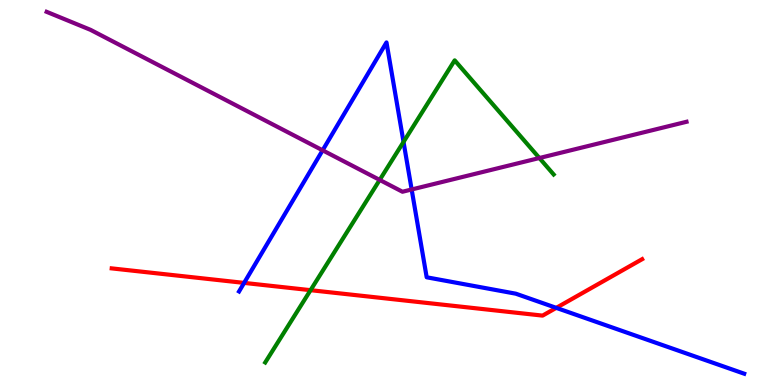[{'lines': ['blue', 'red'], 'intersections': [{'x': 3.15, 'y': 2.65}, {'x': 7.18, 'y': 2.0}]}, {'lines': ['green', 'red'], 'intersections': [{'x': 4.01, 'y': 2.46}]}, {'lines': ['purple', 'red'], 'intersections': []}, {'lines': ['blue', 'green'], 'intersections': [{'x': 5.21, 'y': 6.31}]}, {'lines': ['blue', 'purple'], 'intersections': [{'x': 4.16, 'y': 6.1}, {'x': 5.31, 'y': 5.08}]}, {'lines': ['green', 'purple'], 'intersections': [{'x': 4.9, 'y': 5.33}, {'x': 6.96, 'y': 5.9}]}]